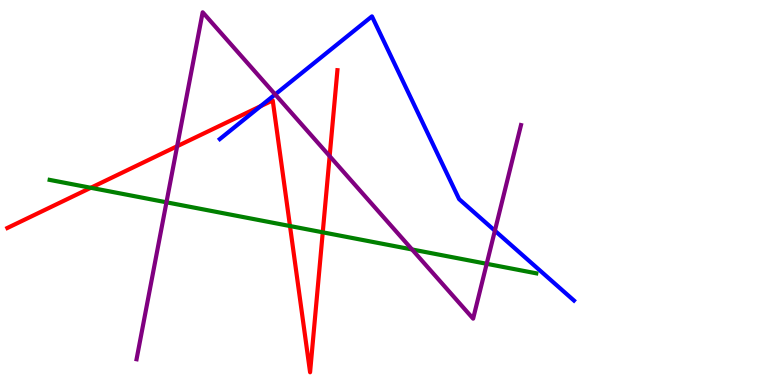[{'lines': ['blue', 'red'], 'intersections': [{'x': 3.36, 'y': 7.24}]}, {'lines': ['green', 'red'], 'intersections': [{'x': 1.17, 'y': 5.12}, {'x': 3.74, 'y': 4.13}, {'x': 4.16, 'y': 3.97}]}, {'lines': ['purple', 'red'], 'intersections': [{'x': 2.29, 'y': 6.2}, {'x': 4.25, 'y': 5.94}]}, {'lines': ['blue', 'green'], 'intersections': []}, {'lines': ['blue', 'purple'], 'intersections': [{'x': 3.55, 'y': 7.55}, {'x': 6.39, 'y': 4.01}]}, {'lines': ['green', 'purple'], 'intersections': [{'x': 2.15, 'y': 4.75}, {'x': 5.32, 'y': 3.52}, {'x': 6.28, 'y': 3.15}]}]